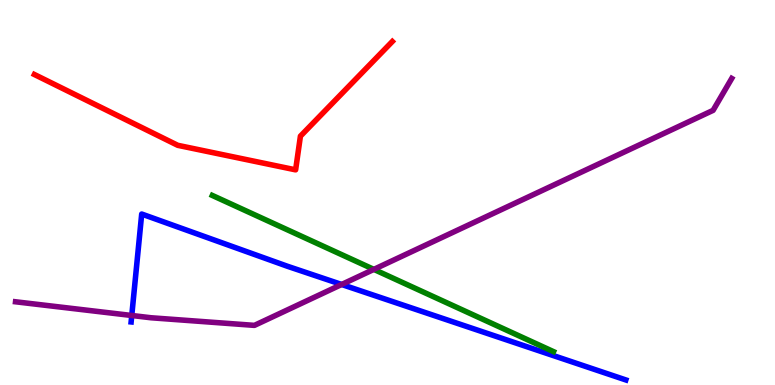[{'lines': ['blue', 'red'], 'intersections': []}, {'lines': ['green', 'red'], 'intersections': []}, {'lines': ['purple', 'red'], 'intersections': []}, {'lines': ['blue', 'green'], 'intersections': []}, {'lines': ['blue', 'purple'], 'intersections': [{'x': 1.7, 'y': 1.81}, {'x': 4.41, 'y': 2.61}]}, {'lines': ['green', 'purple'], 'intersections': [{'x': 4.82, 'y': 3.0}]}]